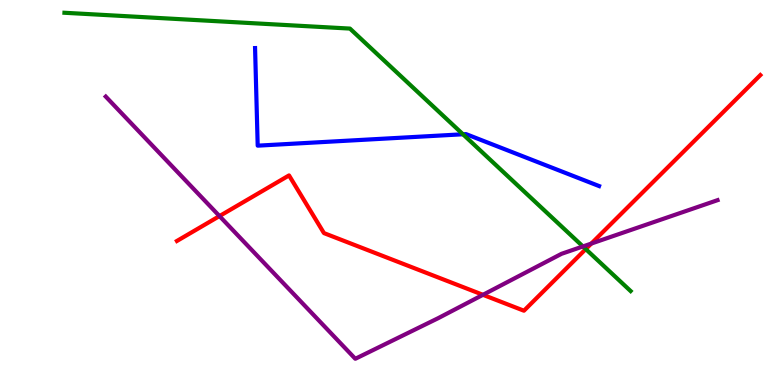[{'lines': ['blue', 'red'], 'intersections': []}, {'lines': ['green', 'red'], 'intersections': [{'x': 7.56, 'y': 3.53}]}, {'lines': ['purple', 'red'], 'intersections': [{'x': 2.83, 'y': 4.39}, {'x': 6.23, 'y': 2.34}, {'x': 7.63, 'y': 3.67}]}, {'lines': ['blue', 'green'], 'intersections': [{'x': 5.97, 'y': 6.51}]}, {'lines': ['blue', 'purple'], 'intersections': []}, {'lines': ['green', 'purple'], 'intersections': [{'x': 7.52, 'y': 3.6}]}]